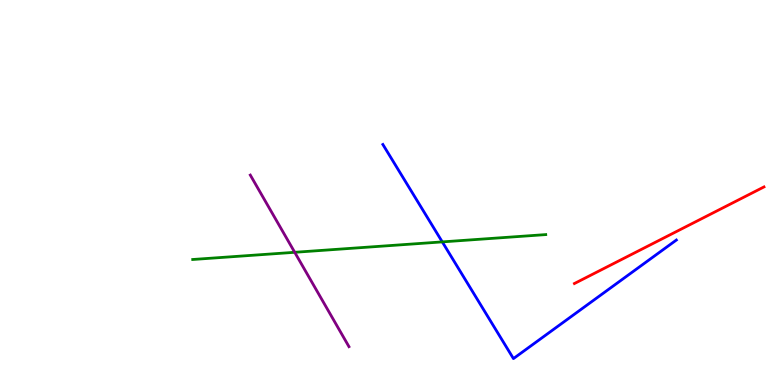[{'lines': ['blue', 'red'], 'intersections': []}, {'lines': ['green', 'red'], 'intersections': []}, {'lines': ['purple', 'red'], 'intersections': []}, {'lines': ['blue', 'green'], 'intersections': [{'x': 5.71, 'y': 3.72}]}, {'lines': ['blue', 'purple'], 'intersections': []}, {'lines': ['green', 'purple'], 'intersections': [{'x': 3.8, 'y': 3.45}]}]